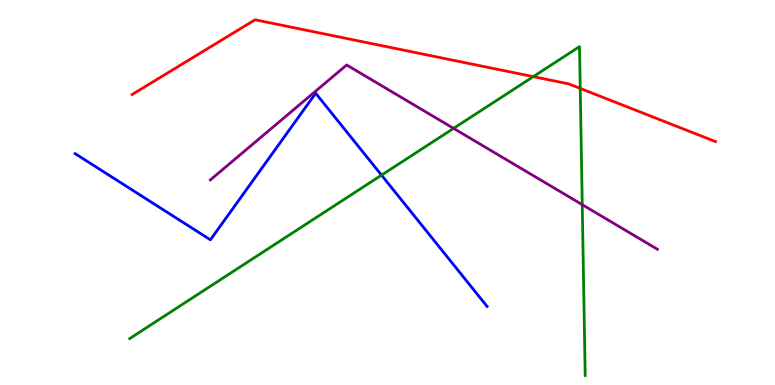[{'lines': ['blue', 'red'], 'intersections': []}, {'lines': ['green', 'red'], 'intersections': [{'x': 6.88, 'y': 8.01}, {'x': 7.49, 'y': 7.7}]}, {'lines': ['purple', 'red'], 'intersections': []}, {'lines': ['blue', 'green'], 'intersections': [{'x': 4.92, 'y': 5.45}]}, {'lines': ['blue', 'purple'], 'intersections': []}, {'lines': ['green', 'purple'], 'intersections': [{'x': 5.85, 'y': 6.67}, {'x': 7.51, 'y': 4.68}]}]